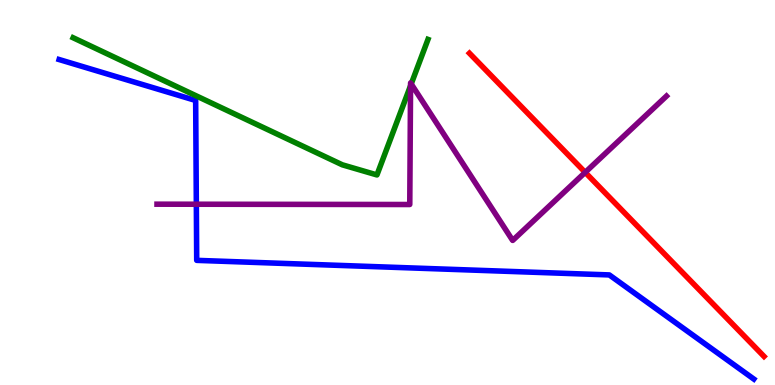[{'lines': ['blue', 'red'], 'intersections': []}, {'lines': ['green', 'red'], 'intersections': []}, {'lines': ['purple', 'red'], 'intersections': [{'x': 7.55, 'y': 5.52}]}, {'lines': ['blue', 'green'], 'intersections': []}, {'lines': ['blue', 'purple'], 'intersections': [{'x': 2.53, 'y': 4.7}]}, {'lines': ['green', 'purple'], 'intersections': [{'x': 5.3, 'y': 7.77}, {'x': 5.31, 'y': 7.82}]}]